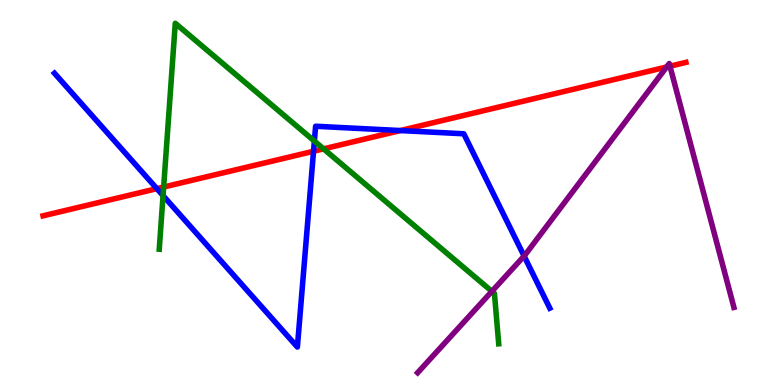[{'lines': ['blue', 'red'], 'intersections': [{'x': 2.02, 'y': 5.1}, {'x': 4.05, 'y': 6.07}, {'x': 5.17, 'y': 6.61}]}, {'lines': ['green', 'red'], 'intersections': [{'x': 2.11, 'y': 5.14}, {'x': 4.18, 'y': 6.13}]}, {'lines': ['purple', 'red'], 'intersections': [{'x': 8.6, 'y': 8.26}, {'x': 8.64, 'y': 8.28}]}, {'lines': ['blue', 'green'], 'intersections': [{'x': 2.1, 'y': 4.92}, {'x': 4.06, 'y': 6.34}]}, {'lines': ['blue', 'purple'], 'intersections': [{'x': 6.76, 'y': 3.35}]}, {'lines': ['green', 'purple'], 'intersections': [{'x': 6.35, 'y': 2.43}]}]